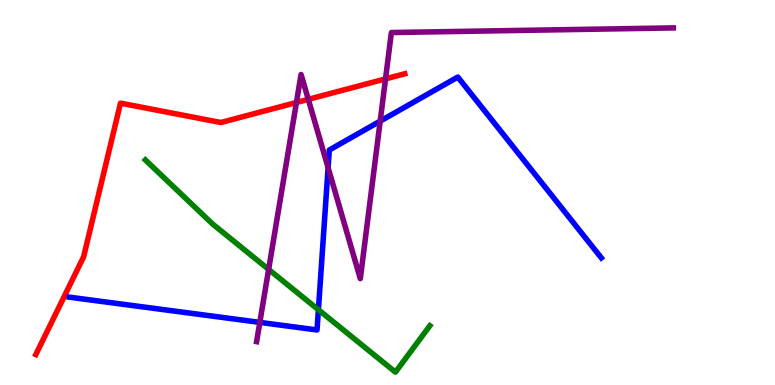[{'lines': ['blue', 'red'], 'intersections': []}, {'lines': ['green', 'red'], 'intersections': []}, {'lines': ['purple', 'red'], 'intersections': [{'x': 3.82, 'y': 7.34}, {'x': 3.98, 'y': 7.42}, {'x': 4.97, 'y': 7.95}]}, {'lines': ['blue', 'green'], 'intersections': [{'x': 4.11, 'y': 1.95}]}, {'lines': ['blue', 'purple'], 'intersections': [{'x': 3.35, 'y': 1.63}, {'x': 4.23, 'y': 5.65}, {'x': 4.91, 'y': 6.85}]}, {'lines': ['green', 'purple'], 'intersections': [{'x': 3.47, 'y': 3.0}]}]